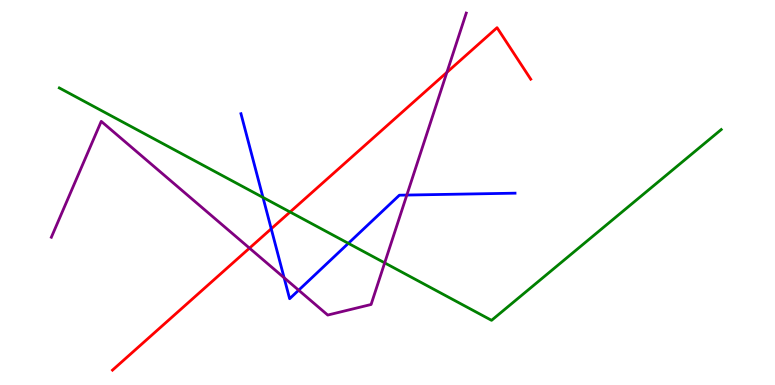[{'lines': ['blue', 'red'], 'intersections': [{'x': 3.5, 'y': 4.06}]}, {'lines': ['green', 'red'], 'intersections': [{'x': 3.74, 'y': 4.49}]}, {'lines': ['purple', 'red'], 'intersections': [{'x': 3.22, 'y': 3.55}, {'x': 5.77, 'y': 8.12}]}, {'lines': ['blue', 'green'], 'intersections': [{'x': 3.39, 'y': 4.87}, {'x': 4.49, 'y': 3.68}]}, {'lines': ['blue', 'purple'], 'intersections': [{'x': 3.67, 'y': 2.79}, {'x': 3.85, 'y': 2.46}, {'x': 5.25, 'y': 4.93}]}, {'lines': ['green', 'purple'], 'intersections': [{'x': 4.96, 'y': 3.17}]}]